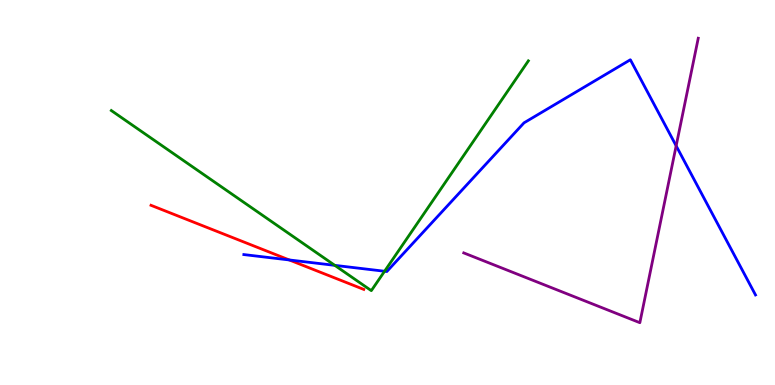[{'lines': ['blue', 'red'], 'intersections': [{'x': 3.73, 'y': 3.25}]}, {'lines': ['green', 'red'], 'intersections': []}, {'lines': ['purple', 'red'], 'intersections': []}, {'lines': ['blue', 'green'], 'intersections': [{'x': 4.32, 'y': 3.11}, {'x': 4.96, 'y': 2.95}]}, {'lines': ['blue', 'purple'], 'intersections': [{'x': 8.72, 'y': 6.21}]}, {'lines': ['green', 'purple'], 'intersections': []}]